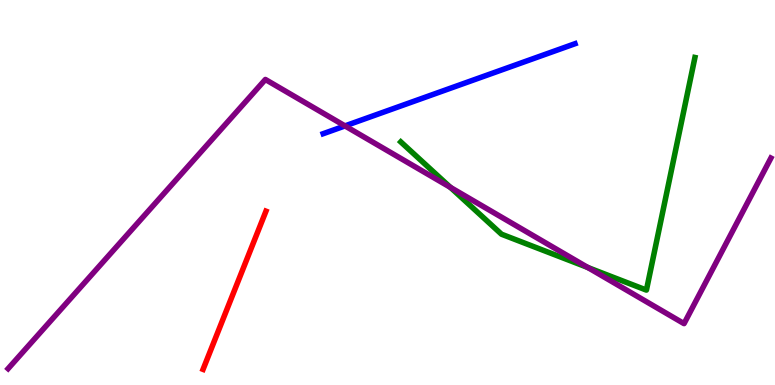[{'lines': ['blue', 'red'], 'intersections': []}, {'lines': ['green', 'red'], 'intersections': []}, {'lines': ['purple', 'red'], 'intersections': []}, {'lines': ['blue', 'green'], 'intersections': []}, {'lines': ['blue', 'purple'], 'intersections': [{'x': 4.45, 'y': 6.73}]}, {'lines': ['green', 'purple'], 'intersections': [{'x': 5.81, 'y': 5.13}, {'x': 7.58, 'y': 3.05}]}]